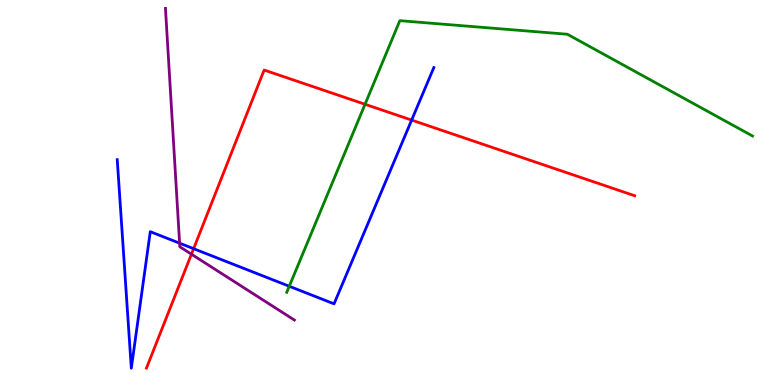[{'lines': ['blue', 'red'], 'intersections': [{'x': 2.5, 'y': 3.54}, {'x': 5.31, 'y': 6.88}]}, {'lines': ['green', 'red'], 'intersections': [{'x': 4.71, 'y': 7.29}]}, {'lines': ['purple', 'red'], 'intersections': [{'x': 2.47, 'y': 3.4}]}, {'lines': ['blue', 'green'], 'intersections': [{'x': 3.73, 'y': 2.56}]}, {'lines': ['blue', 'purple'], 'intersections': [{'x': 2.32, 'y': 3.68}]}, {'lines': ['green', 'purple'], 'intersections': []}]